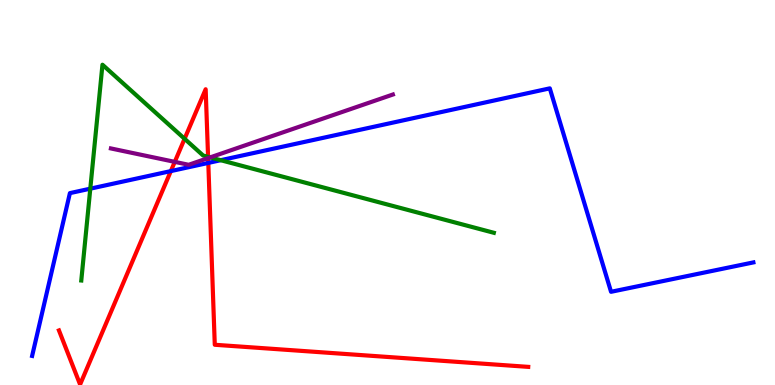[{'lines': ['blue', 'red'], 'intersections': [{'x': 2.2, 'y': 5.56}, {'x': 2.69, 'y': 5.77}]}, {'lines': ['green', 'red'], 'intersections': [{'x': 2.38, 'y': 6.4}, {'x': 2.68, 'y': 5.93}]}, {'lines': ['purple', 'red'], 'intersections': [{'x': 2.26, 'y': 5.8}, {'x': 2.69, 'y': 5.89}]}, {'lines': ['blue', 'green'], 'intersections': [{'x': 1.17, 'y': 5.1}, {'x': 2.85, 'y': 5.84}]}, {'lines': ['blue', 'purple'], 'intersections': []}, {'lines': ['green', 'purple'], 'intersections': [{'x': 2.71, 'y': 5.91}]}]